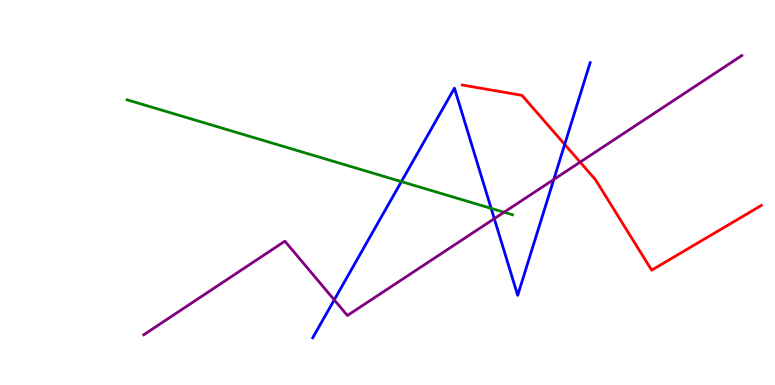[{'lines': ['blue', 'red'], 'intersections': [{'x': 7.29, 'y': 6.25}]}, {'lines': ['green', 'red'], 'intersections': []}, {'lines': ['purple', 'red'], 'intersections': [{'x': 7.49, 'y': 5.79}]}, {'lines': ['blue', 'green'], 'intersections': [{'x': 5.18, 'y': 5.28}, {'x': 6.34, 'y': 4.59}]}, {'lines': ['blue', 'purple'], 'intersections': [{'x': 4.31, 'y': 2.21}, {'x': 6.38, 'y': 4.32}, {'x': 7.15, 'y': 5.34}]}, {'lines': ['green', 'purple'], 'intersections': [{'x': 6.5, 'y': 4.49}]}]